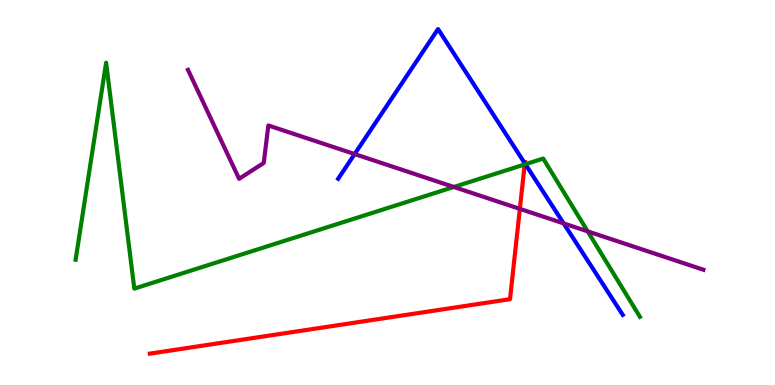[{'lines': ['blue', 'red'], 'intersections': [{'x': 6.77, 'y': 5.76}]}, {'lines': ['green', 'red'], 'intersections': [{'x': 6.77, 'y': 5.73}]}, {'lines': ['purple', 'red'], 'intersections': [{'x': 6.71, 'y': 4.57}]}, {'lines': ['blue', 'green'], 'intersections': [{'x': 6.78, 'y': 5.73}]}, {'lines': ['blue', 'purple'], 'intersections': [{'x': 4.58, 'y': 6.0}, {'x': 7.27, 'y': 4.2}]}, {'lines': ['green', 'purple'], 'intersections': [{'x': 5.86, 'y': 5.14}, {'x': 7.58, 'y': 3.99}]}]